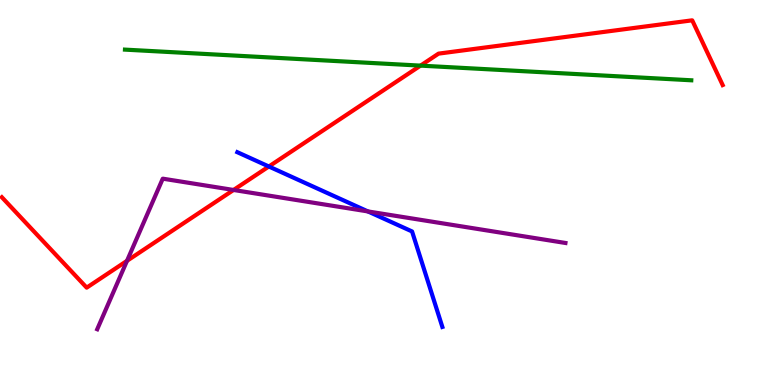[{'lines': ['blue', 'red'], 'intersections': [{'x': 3.47, 'y': 5.68}]}, {'lines': ['green', 'red'], 'intersections': [{'x': 5.43, 'y': 8.3}]}, {'lines': ['purple', 'red'], 'intersections': [{'x': 1.64, 'y': 3.23}, {'x': 3.01, 'y': 5.07}]}, {'lines': ['blue', 'green'], 'intersections': []}, {'lines': ['blue', 'purple'], 'intersections': [{'x': 4.75, 'y': 4.51}]}, {'lines': ['green', 'purple'], 'intersections': []}]